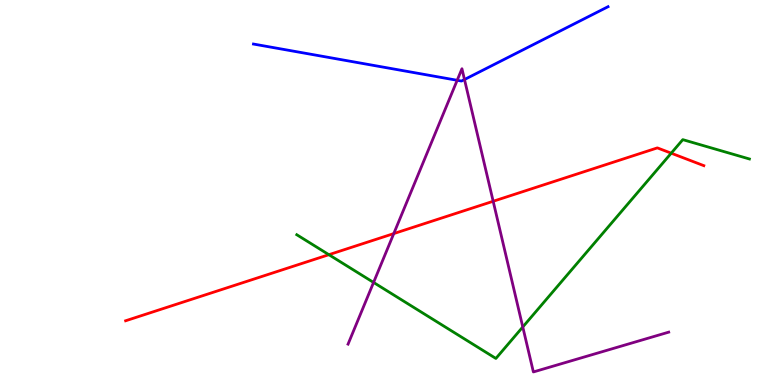[{'lines': ['blue', 'red'], 'intersections': []}, {'lines': ['green', 'red'], 'intersections': [{'x': 4.24, 'y': 3.38}, {'x': 8.66, 'y': 6.02}]}, {'lines': ['purple', 'red'], 'intersections': [{'x': 5.08, 'y': 3.93}, {'x': 6.36, 'y': 4.77}]}, {'lines': ['blue', 'green'], 'intersections': []}, {'lines': ['blue', 'purple'], 'intersections': [{'x': 5.9, 'y': 7.91}, {'x': 5.99, 'y': 7.93}]}, {'lines': ['green', 'purple'], 'intersections': [{'x': 4.82, 'y': 2.66}, {'x': 6.75, 'y': 1.51}]}]